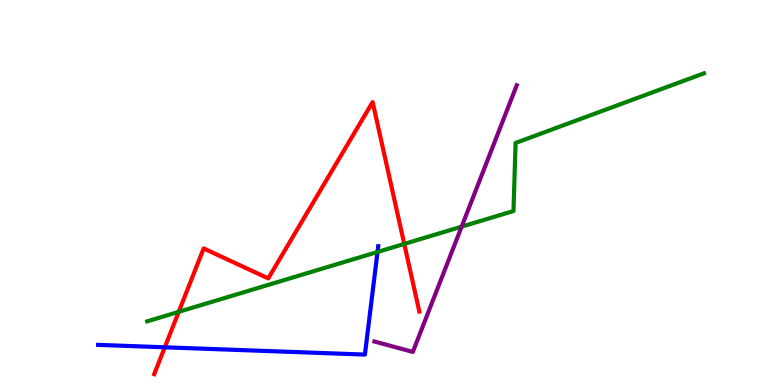[{'lines': ['blue', 'red'], 'intersections': [{'x': 2.13, 'y': 0.979}]}, {'lines': ['green', 'red'], 'intersections': [{'x': 2.31, 'y': 1.9}, {'x': 5.22, 'y': 3.66}]}, {'lines': ['purple', 'red'], 'intersections': []}, {'lines': ['blue', 'green'], 'intersections': [{'x': 4.87, 'y': 3.46}]}, {'lines': ['blue', 'purple'], 'intersections': []}, {'lines': ['green', 'purple'], 'intersections': [{'x': 5.96, 'y': 4.11}]}]